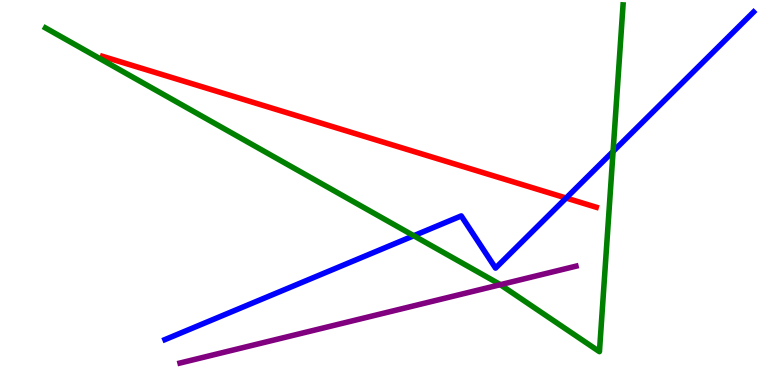[{'lines': ['blue', 'red'], 'intersections': [{'x': 7.31, 'y': 4.86}]}, {'lines': ['green', 'red'], 'intersections': []}, {'lines': ['purple', 'red'], 'intersections': []}, {'lines': ['blue', 'green'], 'intersections': [{'x': 5.34, 'y': 3.88}, {'x': 7.91, 'y': 6.07}]}, {'lines': ['blue', 'purple'], 'intersections': []}, {'lines': ['green', 'purple'], 'intersections': [{'x': 6.46, 'y': 2.61}]}]